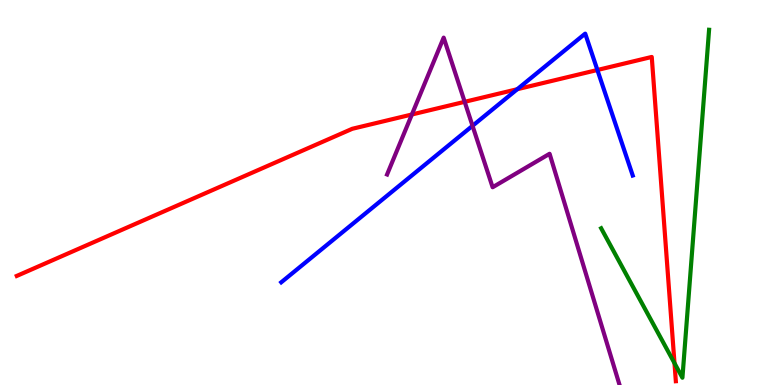[{'lines': ['blue', 'red'], 'intersections': [{'x': 6.67, 'y': 7.68}, {'x': 7.71, 'y': 8.18}]}, {'lines': ['green', 'red'], 'intersections': [{'x': 8.7, 'y': 0.567}]}, {'lines': ['purple', 'red'], 'intersections': [{'x': 5.31, 'y': 7.03}, {'x': 6.0, 'y': 7.36}]}, {'lines': ['blue', 'green'], 'intersections': []}, {'lines': ['blue', 'purple'], 'intersections': [{'x': 6.1, 'y': 6.73}]}, {'lines': ['green', 'purple'], 'intersections': []}]